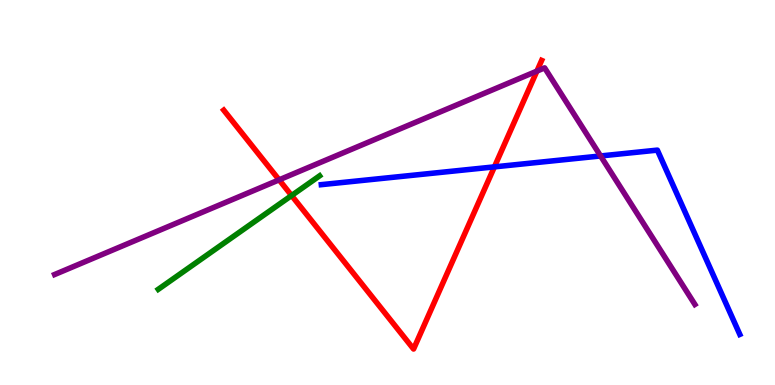[{'lines': ['blue', 'red'], 'intersections': [{'x': 6.38, 'y': 5.67}]}, {'lines': ['green', 'red'], 'intersections': [{'x': 3.76, 'y': 4.92}]}, {'lines': ['purple', 'red'], 'intersections': [{'x': 3.6, 'y': 5.33}, {'x': 6.93, 'y': 8.15}]}, {'lines': ['blue', 'green'], 'intersections': []}, {'lines': ['blue', 'purple'], 'intersections': [{'x': 7.75, 'y': 5.95}]}, {'lines': ['green', 'purple'], 'intersections': []}]